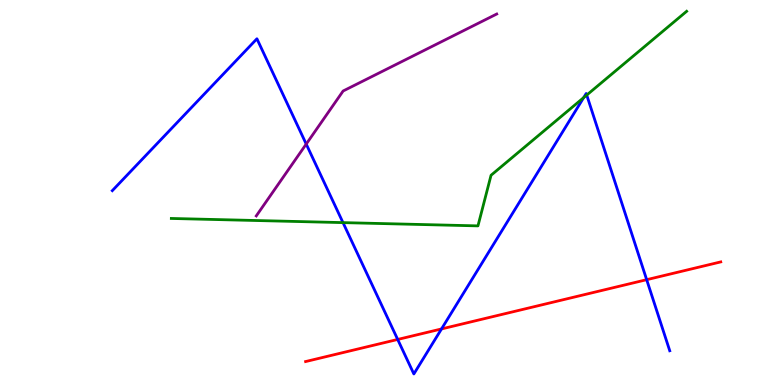[{'lines': ['blue', 'red'], 'intersections': [{'x': 5.13, 'y': 1.18}, {'x': 5.7, 'y': 1.46}, {'x': 8.34, 'y': 2.74}]}, {'lines': ['green', 'red'], 'intersections': []}, {'lines': ['purple', 'red'], 'intersections': []}, {'lines': ['blue', 'green'], 'intersections': [{'x': 4.43, 'y': 4.22}, {'x': 7.53, 'y': 7.46}, {'x': 7.57, 'y': 7.53}]}, {'lines': ['blue', 'purple'], 'intersections': [{'x': 3.95, 'y': 6.26}]}, {'lines': ['green', 'purple'], 'intersections': []}]